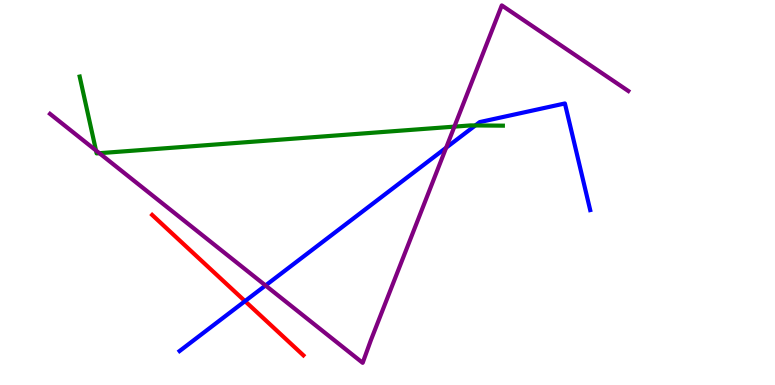[{'lines': ['blue', 'red'], 'intersections': [{'x': 3.16, 'y': 2.18}]}, {'lines': ['green', 'red'], 'intersections': []}, {'lines': ['purple', 'red'], 'intersections': []}, {'lines': ['blue', 'green'], 'intersections': [{'x': 6.13, 'y': 6.74}]}, {'lines': ['blue', 'purple'], 'intersections': [{'x': 3.43, 'y': 2.58}, {'x': 5.76, 'y': 6.16}]}, {'lines': ['green', 'purple'], 'intersections': [{'x': 1.24, 'y': 6.09}, {'x': 1.28, 'y': 6.02}, {'x': 5.86, 'y': 6.71}]}]